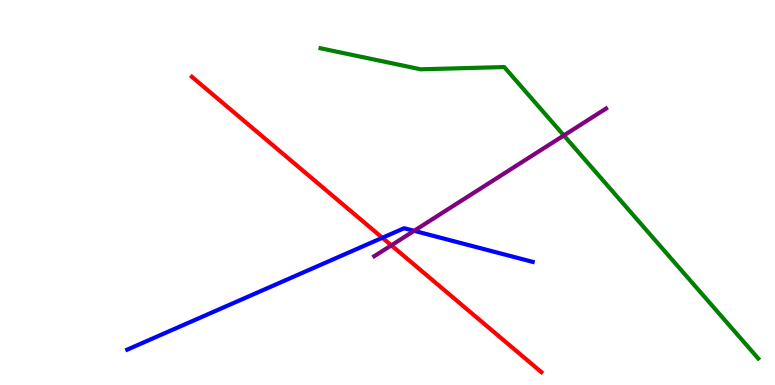[{'lines': ['blue', 'red'], 'intersections': [{'x': 4.93, 'y': 3.82}]}, {'lines': ['green', 'red'], 'intersections': []}, {'lines': ['purple', 'red'], 'intersections': [{'x': 5.05, 'y': 3.63}]}, {'lines': ['blue', 'green'], 'intersections': []}, {'lines': ['blue', 'purple'], 'intersections': [{'x': 5.34, 'y': 4.0}]}, {'lines': ['green', 'purple'], 'intersections': [{'x': 7.28, 'y': 6.48}]}]